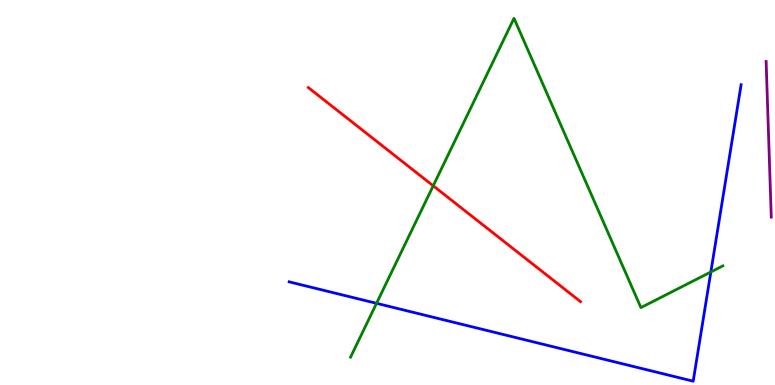[{'lines': ['blue', 'red'], 'intersections': []}, {'lines': ['green', 'red'], 'intersections': [{'x': 5.59, 'y': 5.17}]}, {'lines': ['purple', 'red'], 'intersections': []}, {'lines': ['blue', 'green'], 'intersections': [{'x': 4.86, 'y': 2.12}, {'x': 9.17, 'y': 2.94}]}, {'lines': ['blue', 'purple'], 'intersections': []}, {'lines': ['green', 'purple'], 'intersections': []}]